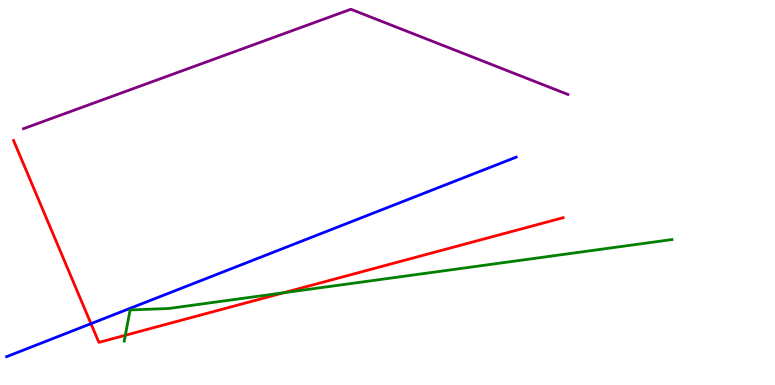[{'lines': ['blue', 'red'], 'intersections': [{'x': 1.17, 'y': 1.59}]}, {'lines': ['green', 'red'], 'intersections': [{'x': 1.62, 'y': 1.29}, {'x': 3.66, 'y': 2.4}]}, {'lines': ['purple', 'red'], 'intersections': []}, {'lines': ['blue', 'green'], 'intersections': []}, {'lines': ['blue', 'purple'], 'intersections': []}, {'lines': ['green', 'purple'], 'intersections': []}]